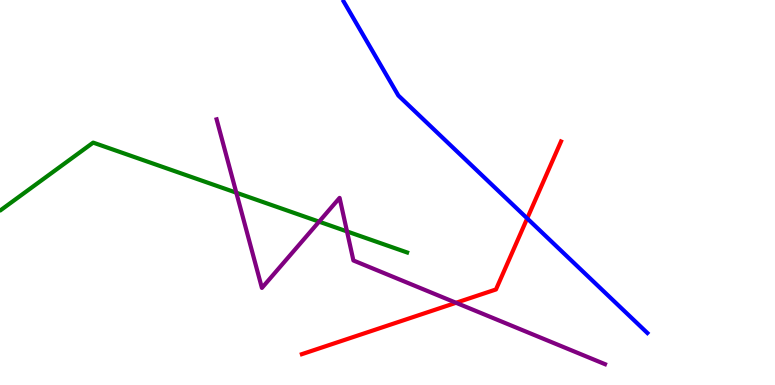[{'lines': ['blue', 'red'], 'intersections': [{'x': 6.8, 'y': 4.33}]}, {'lines': ['green', 'red'], 'intersections': []}, {'lines': ['purple', 'red'], 'intersections': [{'x': 5.88, 'y': 2.14}]}, {'lines': ['blue', 'green'], 'intersections': []}, {'lines': ['blue', 'purple'], 'intersections': []}, {'lines': ['green', 'purple'], 'intersections': [{'x': 3.05, 'y': 4.99}, {'x': 4.12, 'y': 4.24}, {'x': 4.48, 'y': 3.99}]}]